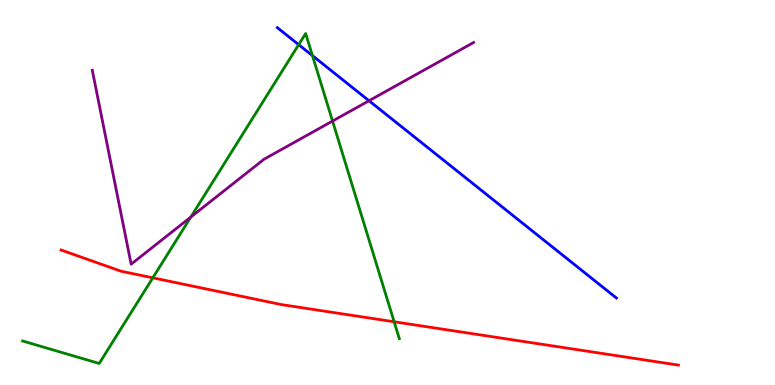[{'lines': ['blue', 'red'], 'intersections': []}, {'lines': ['green', 'red'], 'intersections': [{'x': 1.97, 'y': 2.78}, {'x': 5.09, 'y': 1.64}]}, {'lines': ['purple', 'red'], 'intersections': []}, {'lines': ['blue', 'green'], 'intersections': [{'x': 3.85, 'y': 8.84}, {'x': 4.03, 'y': 8.55}]}, {'lines': ['blue', 'purple'], 'intersections': [{'x': 4.76, 'y': 7.38}]}, {'lines': ['green', 'purple'], 'intersections': [{'x': 2.46, 'y': 4.36}, {'x': 4.29, 'y': 6.86}]}]